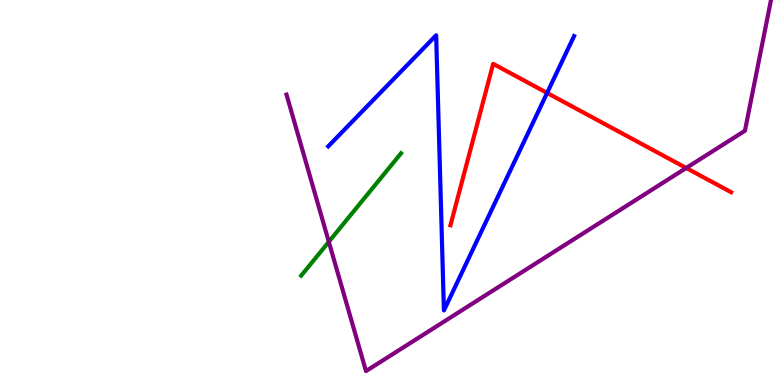[{'lines': ['blue', 'red'], 'intersections': [{'x': 7.06, 'y': 7.59}]}, {'lines': ['green', 'red'], 'intersections': []}, {'lines': ['purple', 'red'], 'intersections': [{'x': 8.85, 'y': 5.64}]}, {'lines': ['blue', 'green'], 'intersections': []}, {'lines': ['blue', 'purple'], 'intersections': []}, {'lines': ['green', 'purple'], 'intersections': [{'x': 4.24, 'y': 3.72}]}]